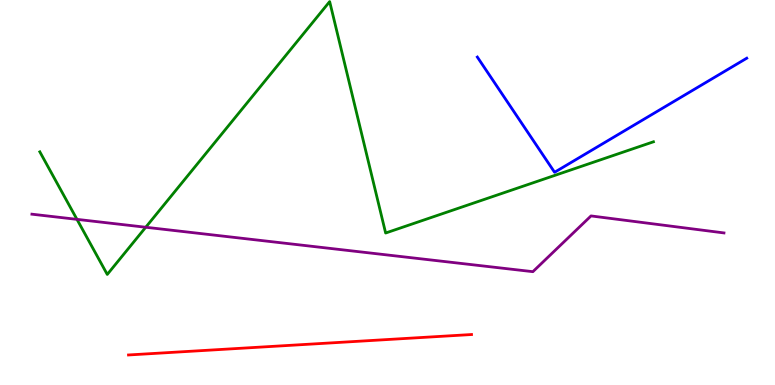[{'lines': ['blue', 'red'], 'intersections': []}, {'lines': ['green', 'red'], 'intersections': []}, {'lines': ['purple', 'red'], 'intersections': []}, {'lines': ['blue', 'green'], 'intersections': []}, {'lines': ['blue', 'purple'], 'intersections': []}, {'lines': ['green', 'purple'], 'intersections': [{'x': 0.993, 'y': 4.3}, {'x': 1.88, 'y': 4.1}]}]